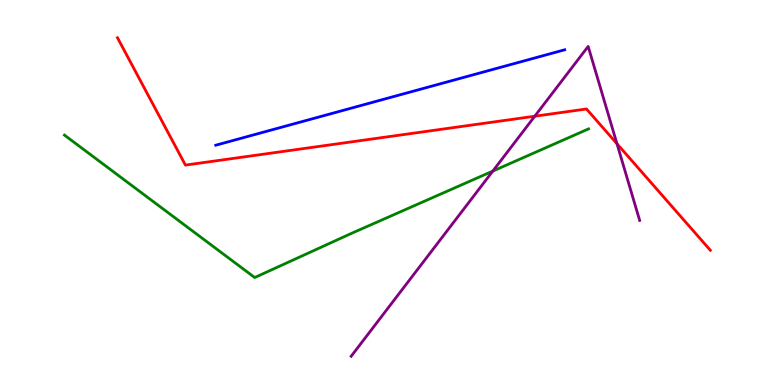[{'lines': ['blue', 'red'], 'intersections': []}, {'lines': ['green', 'red'], 'intersections': []}, {'lines': ['purple', 'red'], 'intersections': [{'x': 6.9, 'y': 6.98}, {'x': 7.96, 'y': 6.27}]}, {'lines': ['blue', 'green'], 'intersections': []}, {'lines': ['blue', 'purple'], 'intersections': []}, {'lines': ['green', 'purple'], 'intersections': [{'x': 6.36, 'y': 5.56}]}]